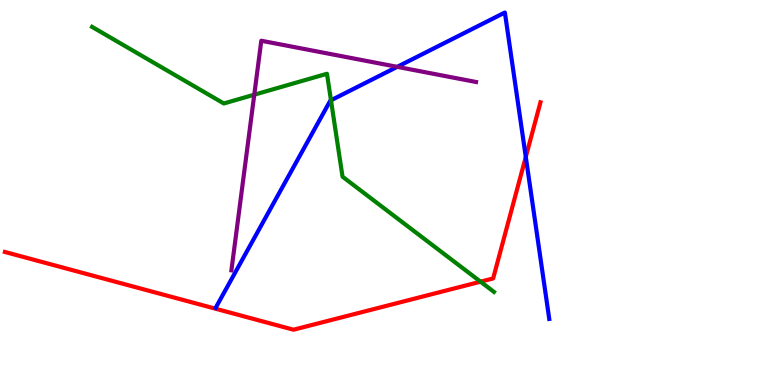[{'lines': ['blue', 'red'], 'intersections': [{'x': 6.78, 'y': 5.92}]}, {'lines': ['green', 'red'], 'intersections': [{'x': 6.2, 'y': 2.68}]}, {'lines': ['purple', 'red'], 'intersections': []}, {'lines': ['blue', 'green'], 'intersections': [{'x': 4.27, 'y': 7.4}]}, {'lines': ['blue', 'purple'], 'intersections': [{'x': 5.13, 'y': 8.26}]}, {'lines': ['green', 'purple'], 'intersections': [{'x': 3.28, 'y': 7.54}]}]